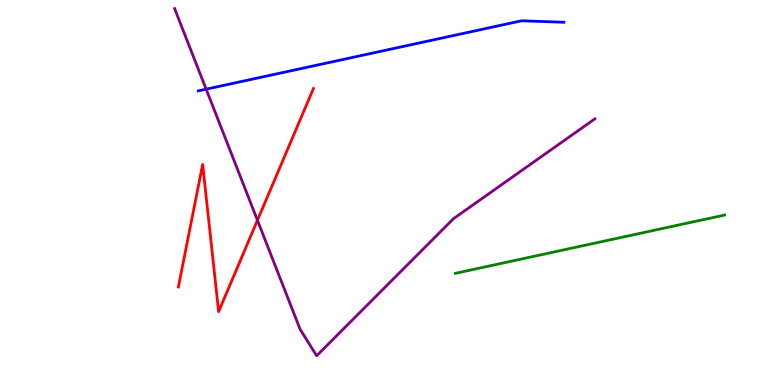[{'lines': ['blue', 'red'], 'intersections': []}, {'lines': ['green', 'red'], 'intersections': []}, {'lines': ['purple', 'red'], 'intersections': [{'x': 3.32, 'y': 4.28}]}, {'lines': ['blue', 'green'], 'intersections': []}, {'lines': ['blue', 'purple'], 'intersections': [{'x': 2.66, 'y': 7.68}]}, {'lines': ['green', 'purple'], 'intersections': []}]